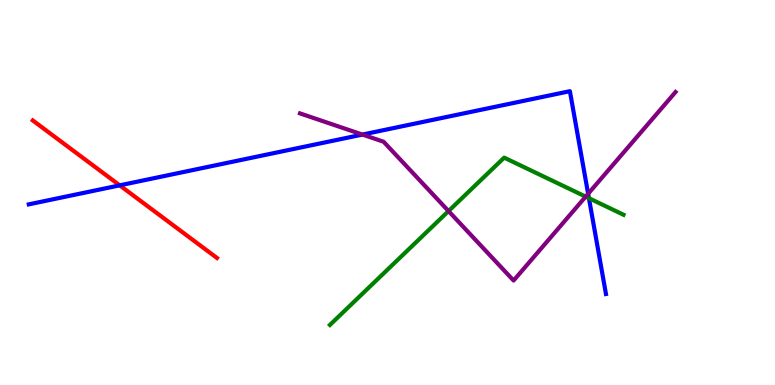[{'lines': ['blue', 'red'], 'intersections': [{'x': 1.54, 'y': 5.19}]}, {'lines': ['green', 'red'], 'intersections': []}, {'lines': ['purple', 'red'], 'intersections': []}, {'lines': ['blue', 'green'], 'intersections': [{'x': 7.6, 'y': 4.85}]}, {'lines': ['blue', 'purple'], 'intersections': [{'x': 4.68, 'y': 6.5}, {'x': 7.59, 'y': 4.97}]}, {'lines': ['green', 'purple'], 'intersections': [{'x': 5.79, 'y': 4.52}, {'x': 7.56, 'y': 4.89}]}]